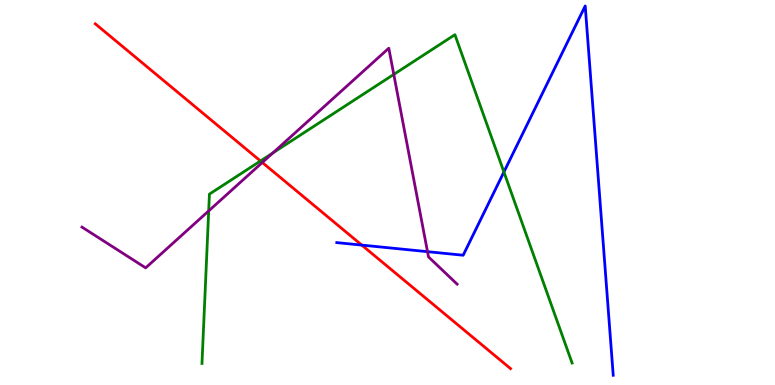[{'lines': ['blue', 'red'], 'intersections': [{'x': 4.67, 'y': 3.63}]}, {'lines': ['green', 'red'], 'intersections': [{'x': 3.36, 'y': 5.82}]}, {'lines': ['purple', 'red'], 'intersections': [{'x': 3.38, 'y': 5.78}]}, {'lines': ['blue', 'green'], 'intersections': [{'x': 6.5, 'y': 5.53}]}, {'lines': ['blue', 'purple'], 'intersections': [{'x': 5.52, 'y': 3.46}]}, {'lines': ['green', 'purple'], 'intersections': [{'x': 2.69, 'y': 4.52}, {'x': 3.52, 'y': 6.03}, {'x': 5.08, 'y': 8.07}]}]